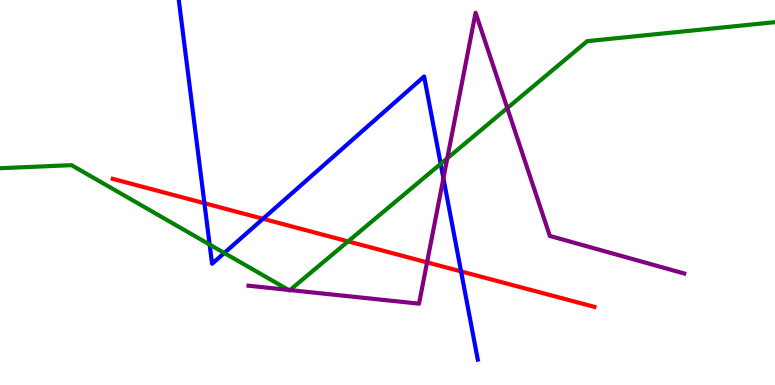[{'lines': ['blue', 'red'], 'intersections': [{'x': 2.64, 'y': 4.72}, {'x': 3.39, 'y': 4.32}, {'x': 5.95, 'y': 2.95}]}, {'lines': ['green', 'red'], 'intersections': [{'x': 4.49, 'y': 3.73}]}, {'lines': ['purple', 'red'], 'intersections': [{'x': 5.51, 'y': 3.19}]}, {'lines': ['blue', 'green'], 'intersections': [{'x': 2.71, 'y': 3.65}, {'x': 2.89, 'y': 3.43}, {'x': 5.69, 'y': 5.74}]}, {'lines': ['blue', 'purple'], 'intersections': [{'x': 5.72, 'y': 5.37}]}, {'lines': ['green', 'purple'], 'intersections': [{'x': 3.72, 'y': 2.47}, {'x': 3.74, 'y': 2.47}, {'x': 5.77, 'y': 5.89}, {'x': 6.55, 'y': 7.19}]}]